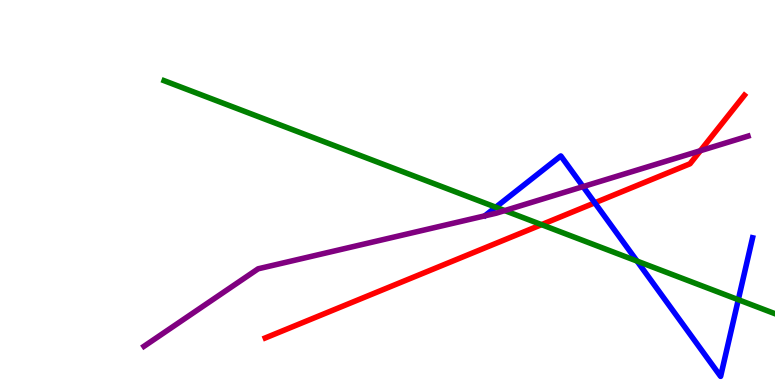[{'lines': ['blue', 'red'], 'intersections': [{'x': 7.67, 'y': 4.73}]}, {'lines': ['green', 'red'], 'intersections': [{'x': 6.99, 'y': 4.16}]}, {'lines': ['purple', 'red'], 'intersections': [{'x': 9.04, 'y': 6.09}]}, {'lines': ['blue', 'green'], 'intersections': [{'x': 6.4, 'y': 4.62}, {'x': 8.22, 'y': 3.22}, {'x': 9.53, 'y': 2.22}]}, {'lines': ['blue', 'purple'], 'intersections': [{'x': 7.52, 'y': 5.15}]}, {'lines': ['green', 'purple'], 'intersections': [{'x': 6.51, 'y': 4.53}]}]